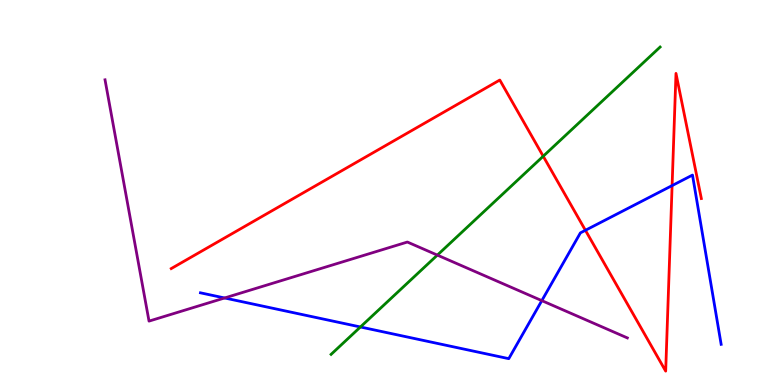[{'lines': ['blue', 'red'], 'intersections': [{'x': 7.55, 'y': 4.02}, {'x': 8.67, 'y': 5.18}]}, {'lines': ['green', 'red'], 'intersections': [{'x': 7.01, 'y': 5.94}]}, {'lines': ['purple', 'red'], 'intersections': []}, {'lines': ['blue', 'green'], 'intersections': [{'x': 4.65, 'y': 1.51}]}, {'lines': ['blue', 'purple'], 'intersections': [{'x': 2.9, 'y': 2.26}, {'x': 6.99, 'y': 2.19}]}, {'lines': ['green', 'purple'], 'intersections': [{'x': 5.64, 'y': 3.37}]}]